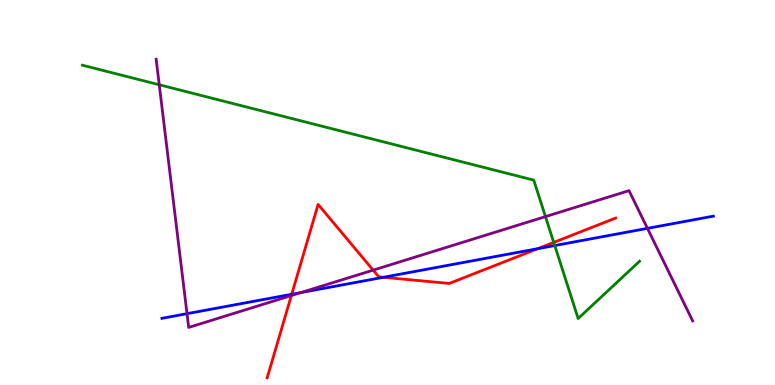[{'lines': ['blue', 'red'], 'intersections': [{'x': 3.76, 'y': 2.36}, {'x': 4.95, 'y': 2.8}, {'x': 6.94, 'y': 3.54}]}, {'lines': ['green', 'red'], 'intersections': [{'x': 7.15, 'y': 3.7}]}, {'lines': ['purple', 'red'], 'intersections': [{'x': 3.76, 'y': 2.32}, {'x': 4.82, 'y': 2.98}]}, {'lines': ['blue', 'green'], 'intersections': [{'x': 7.16, 'y': 3.62}]}, {'lines': ['blue', 'purple'], 'intersections': [{'x': 2.41, 'y': 1.85}, {'x': 3.88, 'y': 2.4}, {'x': 8.35, 'y': 4.07}]}, {'lines': ['green', 'purple'], 'intersections': [{'x': 2.05, 'y': 7.8}, {'x': 7.04, 'y': 4.37}]}]